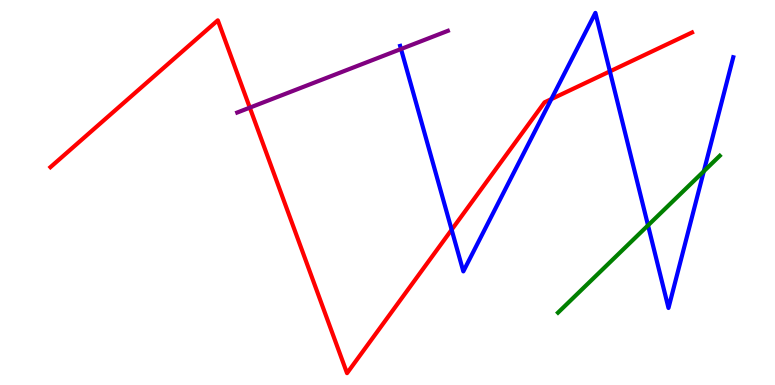[{'lines': ['blue', 'red'], 'intersections': [{'x': 5.83, 'y': 4.03}, {'x': 7.11, 'y': 7.43}, {'x': 7.87, 'y': 8.15}]}, {'lines': ['green', 'red'], 'intersections': []}, {'lines': ['purple', 'red'], 'intersections': [{'x': 3.22, 'y': 7.2}]}, {'lines': ['blue', 'green'], 'intersections': [{'x': 8.36, 'y': 4.15}, {'x': 9.08, 'y': 5.55}]}, {'lines': ['blue', 'purple'], 'intersections': [{'x': 5.17, 'y': 8.73}]}, {'lines': ['green', 'purple'], 'intersections': []}]